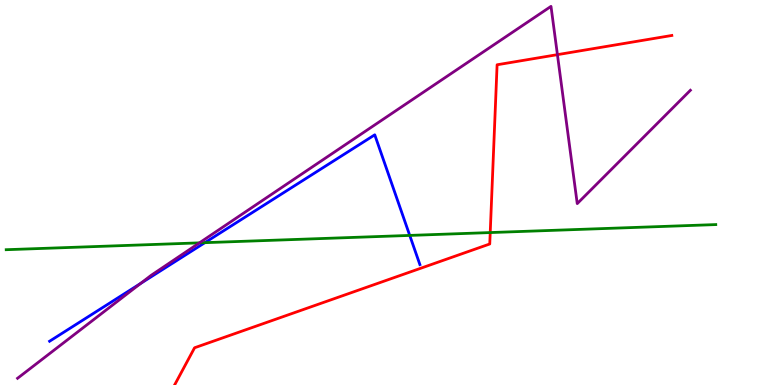[{'lines': ['blue', 'red'], 'intersections': []}, {'lines': ['green', 'red'], 'intersections': [{'x': 6.33, 'y': 3.96}]}, {'lines': ['purple', 'red'], 'intersections': [{'x': 7.19, 'y': 8.58}]}, {'lines': ['blue', 'green'], 'intersections': [{'x': 2.64, 'y': 3.7}, {'x': 5.29, 'y': 3.89}]}, {'lines': ['blue', 'purple'], 'intersections': [{'x': 1.81, 'y': 2.64}]}, {'lines': ['green', 'purple'], 'intersections': [{'x': 2.57, 'y': 3.69}]}]